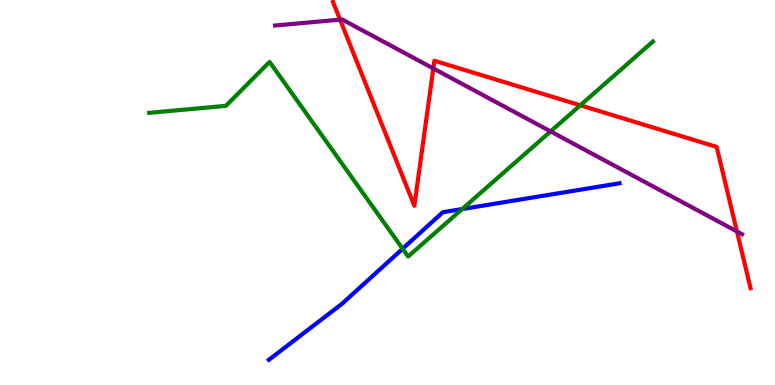[{'lines': ['blue', 'red'], 'intersections': []}, {'lines': ['green', 'red'], 'intersections': [{'x': 7.49, 'y': 7.26}]}, {'lines': ['purple', 'red'], 'intersections': [{'x': 4.39, 'y': 9.49}, {'x': 5.59, 'y': 8.22}, {'x': 9.51, 'y': 3.99}]}, {'lines': ['blue', 'green'], 'intersections': [{'x': 5.2, 'y': 3.54}, {'x': 5.96, 'y': 4.57}]}, {'lines': ['blue', 'purple'], 'intersections': []}, {'lines': ['green', 'purple'], 'intersections': [{'x': 7.1, 'y': 6.59}]}]